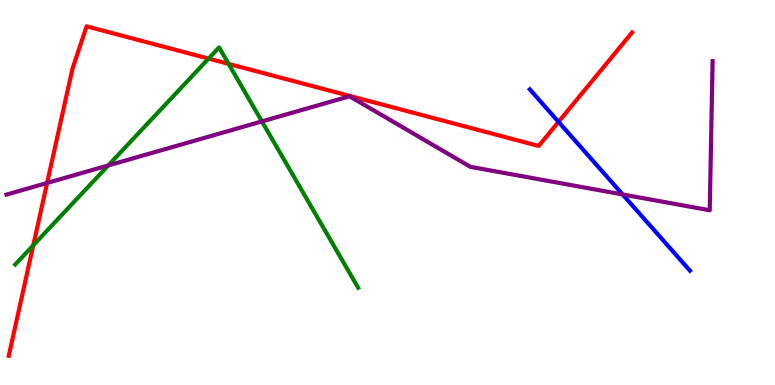[{'lines': ['blue', 'red'], 'intersections': [{'x': 7.21, 'y': 6.83}]}, {'lines': ['green', 'red'], 'intersections': [{'x': 0.429, 'y': 3.63}, {'x': 2.69, 'y': 8.48}, {'x': 2.95, 'y': 8.34}]}, {'lines': ['purple', 'red'], 'intersections': [{'x': 0.608, 'y': 5.25}]}, {'lines': ['blue', 'green'], 'intersections': []}, {'lines': ['blue', 'purple'], 'intersections': [{'x': 8.03, 'y': 4.95}]}, {'lines': ['green', 'purple'], 'intersections': [{'x': 1.4, 'y': 5.7}, {'x': 3.38, 'y': 6.85}]}]